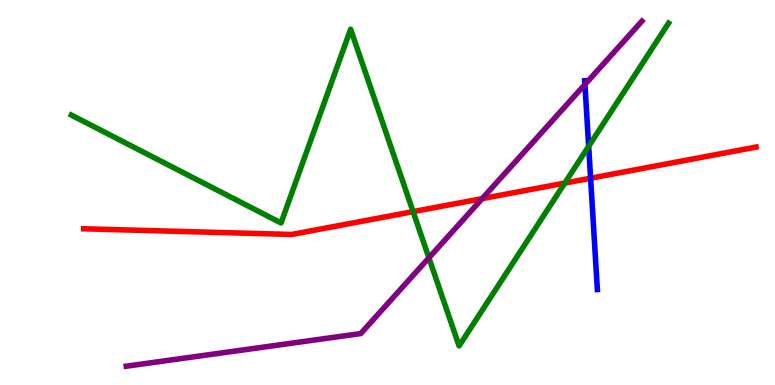[{'lines': ['blue', 'red'], 'intersections': [{'x': 7.62, 'y': 5.37}]}, {'lines': ['green', 'red'], 'intersections': [{'x': 5.33, 'y': 4.5}, {'x': 7.29, 'y': 5.24}]}, {'lines': ['purple', 'red'], 'intersections': [{'x': 6.22, 'y': 4.84}]}, {'lines': ['blue', 'green'], 'intersections': [{'x': 7.6, 'y': 6.2}]}, {'lines': ['blue', 'purple'], 'intersections': [{'x': 7.55, 'y': 7.81}]}, {'lines': ['green', 'purple'], 'intersections': [{'x': 5.53, 'y': 3.3}]}]